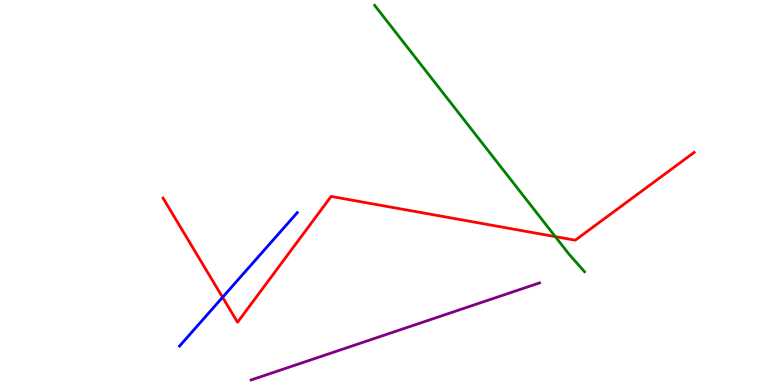[{'lines': ['blue', 'red'], 'intersections': [{'x': 2.87, 'y': 2.28}]}, {'lines': ['green', 'red'], 'intersections': [{'x': 7.16, 'y': 3.85}]}, {'lines': ['purple', 'red'], 'intersections': []}, {'lines': ['blue', 'green'], 'intersections': []}, {'lines': ['blue', 'purple'], 'intersections': []}, {'lines': ['green', 'purple'], 'intersections': []}]